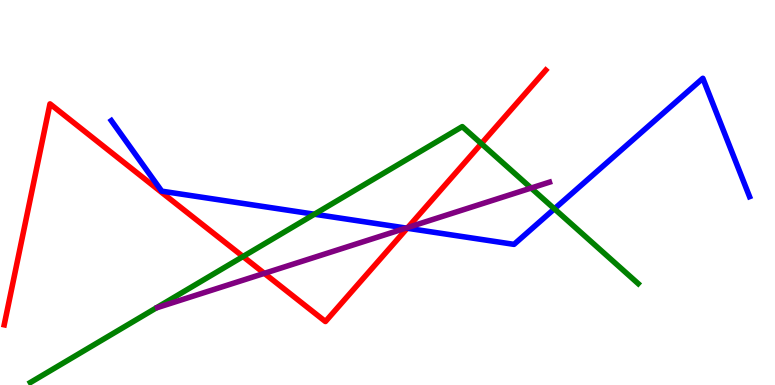[{'lines': ['blue', 'red'], 'intersections': [{'x': 5.25, 'y': 4.07}]}, {'lines': ['green', 'red'], 'intersections': [{'x': 3.14, 'y': 3.34}, {'x': 6.21, 'y': 6.27}]}, {'lines': ['purple', 'red'], 'intersections': [{'x': 3.41, 'y': 2.9}, {'x': 5.26, 'y': 4.09}]}, {'lines': ['blue', 'green'], 'intersections': [{'x': 4.06, 'y': 4.44}, {'x': 7.15, 'y': 4.58}]}, {'lines': ['blue', 'purple'], 'intersections': [{'x': 5.24, 'y': 4.08}]}, {'lines': ['green', 'purple'], 'intersections': [{'x': 6.85, 'y': 5.12}]}]